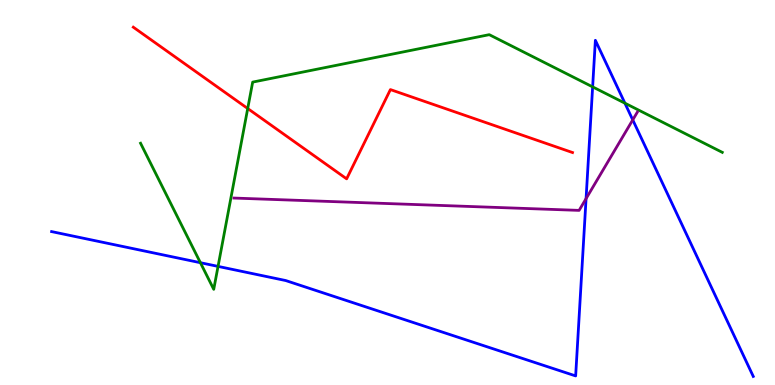[{'lines': ['blue', 'red'], 'intersections': []}, {'lines': ['green', 'red'], 'intersections': [{'x': 3.2, 'y': 7.18}]}, {'lines': ['purple', 'red'], 'intersections': []}, {'lines': ['blue', 'green'], 'intersections': [{'x': 2.59, 'y': 3.18}, {'x': 2.81, 'y': 3.08}, {'x': 7.65, 'y': 7.74}, {'x': 8.06, 'y': 7.32}]}, {'lines': ['blue', 'purple'], 'intersections': [{'x': 7.56, 'y': 4.84}, {'x': 8.16, 'y': 6.89}]}, {'lines': ['green', 'purple'], 'intersections': []}]